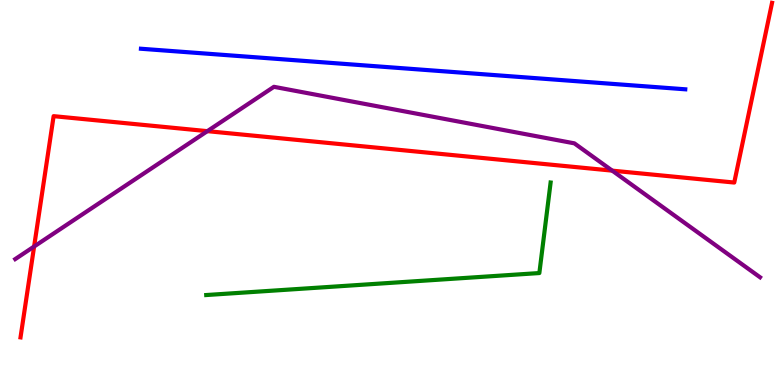[{'lines': ['blue', 'red'], 'intersections': []}, {'lines': ['green', 'red'], 'intersections': []}, {'lines': ['purple', 'red'], 'intersections': [{'x': 0.44, 'y': 3.6}, {'x': 2.68, 'y': 6.59}, {'x': 7.9, 'y': 5.57}]}, {'lines': ['blue', 'green'], 'intersections': []}, {'lines': ['blue', 'purple'], 'intersections': []}, {'lines': ['green', 'purple'], 'intersections': []}]